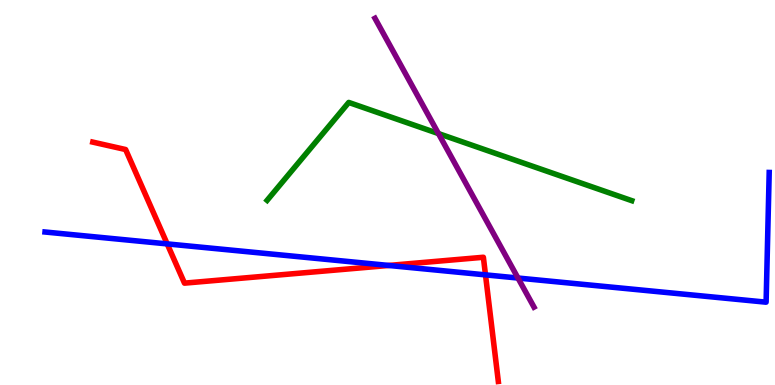[{'lines': ['blue', 'red'], 'intersections': [{'x': 2.16, 'y': 3.67}, {'x': 5.02, 'y': 3.11}, {'x': 6.26, 'y': 2.86}]}, {'lines': ['green', 'red'], 'intersections': []}, {'lines': ['purple', 'red'], 'intersections': []}, {'lines': ['blue', 'green'], 'intersections': []}, {'lines': ['blue', 'purple'], 'intersections': [{'x': 6.68, 'y': 2.78}]}, {'lines': ['green', 'purple'], 'intersections': [{'x': 5.66, 'y': 6.53}]}]